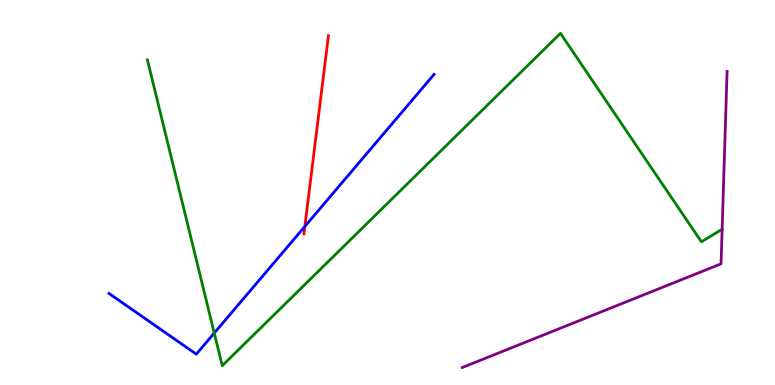[{'lines': ['blue', 'red'], 'intersections': [{'x': 3.93, 'y': 4.12}]}, {'lines': ['green', 'red'], 'intersections': []}, {'lines': ['purple', 'red'], 'intersections': []}, {'lines': ['blue', 'green'], 'intersections': [{'x': 2.76, 'y': 1.35}]}, {'lines': ['blue', 'purple'], 'intersections': []}, {'lines': ['green', 'purple'], 'intersections': []}]